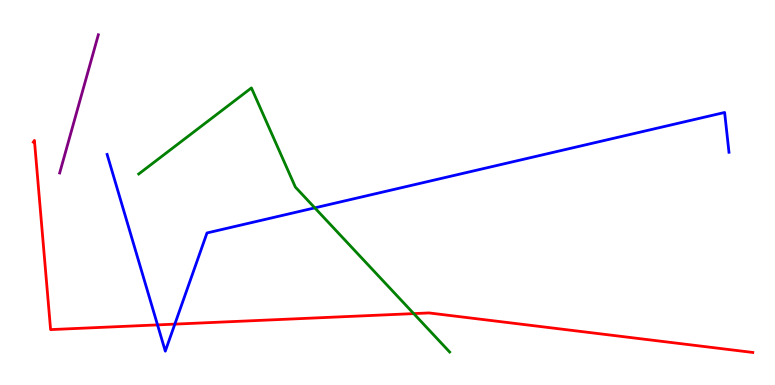[{'lines': ['blue', 'red'], 'intersections': [{'x': 2.03, 'y': 1.56}, {'x': 2.26, 'y': 1.58}]}, {'lines': ['green', 'red'], 'intersections': [{'x': 5.34, 'y': 1.85}]}, {'lines': ['purple', 'red'], 'intersections': []}, {'lines': ['blue', 'green'], 'intersections': [{'x': 4.06, 'y': 4.6}]}, {'lines': ['blue', 'purple'], 'intersections': []}, {'lines': ['green', 'purple'], 'intersections': []}]